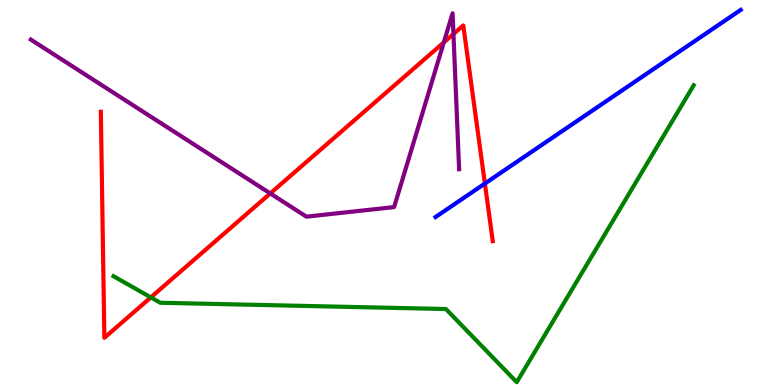[{'lines': ['blue', 'red'], 'intersections': [{'x': 6.26, 'y': 5.23}]}, {'lines': ['green', 'red'], 'intersections': [{'x': 1.95, 'y': 2.28}]}, {'lines': ['purple', 'red'], 'intersections': [{'x': 3.49, 'y': 4.98}, {'x': 5.73, 'y': 8.9}, {'x': 5.85, 'y': 9.12}]}, {'lines': ['blue', 'green'], 'intersections': []}, {'lines': ['blue', 'purple'], 'intersections': []}, {'lines': ['green', 'purple'], 'intersections': []}]